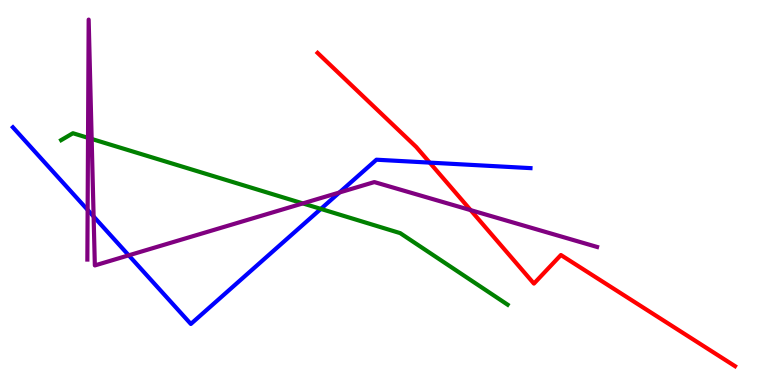[{'lines': ['blue', 'red'], 'intersections': [{'x': 5.54, 'y': 5.78}]}, {'lines': ['green', 'red'], 'intersections': []}, {'lines': ['purple', 'red'], 'intersections': [{'x': 6.07, 'y': 4.54}]}, {'lines': ['blue', 'green'], 'intersections': [{'x': 4.14, 'y': 4.57}]}, {'lines': ['blue', 'purple'], 'intersections': [{'x': 1.13, 'y': 4.55}, {'x': 1.21, 'y': 4.38}, {'x': 1.66, 'y': 3.37}, {'x': 4.38, 'y': 5.0}]}, {'lines': ['green', 'purple'], 'intersections': [{'x': 1.14, 'y': 6.42}, {'x': 1.18, 'y': 6.39}, {'x': 3.91, 'y': 4.72}]}]